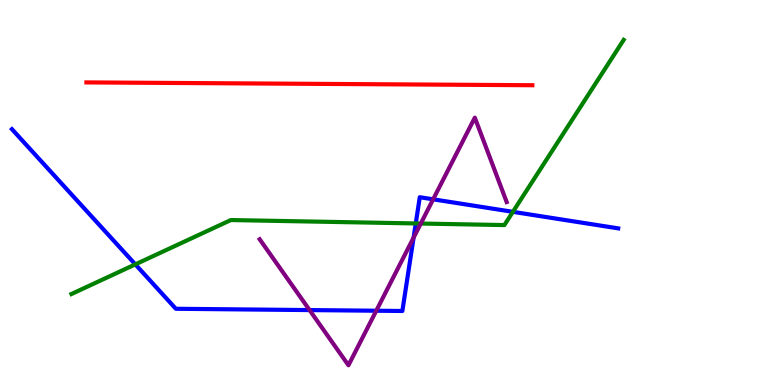[{'lines': ['blue', 'red'], 'intersections': []}, {'lines': ['green', 'red'], 'intersections': []}, {'lines': ['purple', 'red'], 'intersections': []}, {'lines': ['blue', 'green'], 'intersections': [{'x': 1.75, 'y': 3.13}, {'x': 5.36, 'y': 4.2}, {'x': 6.62, 'y': 4.5}]}, {'lines': ['blue', 'purple'], 'intersections': [{'x': 3.99, 'y': 1.95}, {'x': 4.86, 'y': 1.93}, {'x': 5.34, 'y': 3.83}, {'x': 5.59, 'y': 4.82}]}, {'lines': ['green', 'purple'], 'intersections': [{'x': 5.43, 'y': 4.19}]}]